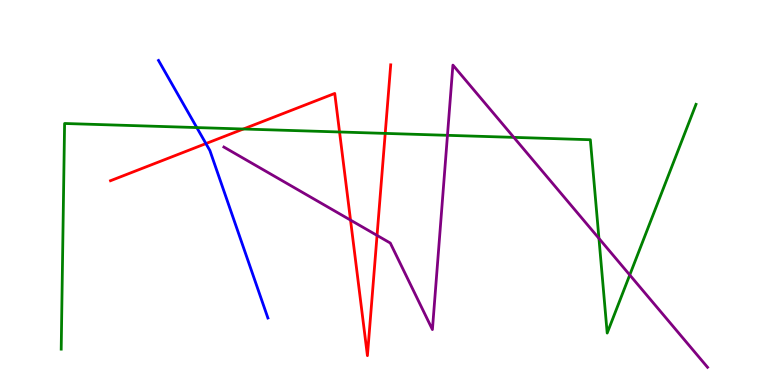[{'lines': ['blue', 'red'], 'intersections': [{'x': 2.66, 'y': 6.27}]}, {'lines': ['green', 'red'], 'intersections': [{'x': 3.14, 'y': 6.65}, {'x': 4.38, 'y': 6.57}, {'x': 4.97, 'y': 6.54}]}, {'lines': ['purple', 'red'], 'intersections': [{'x': 4.52, 'y': 4.28}, {'x': 4.87, 'y': 3.89}]}, {'lines': ['blue', 'green'], 'intersections': [{'x': 2.54, 'y': 6.69}]}, {'lines': ['blue', 'purple'], 'intersections': []}, {'lines': ['green', 'purple'], 'intersections': [{'x': 5.77, 'y': 6.49}, {'x': 6.63, 'y': 6.43}, {'x': 7.73, 'y': 3.81}, {'x': 8.13, 'y': 2.86}]}]